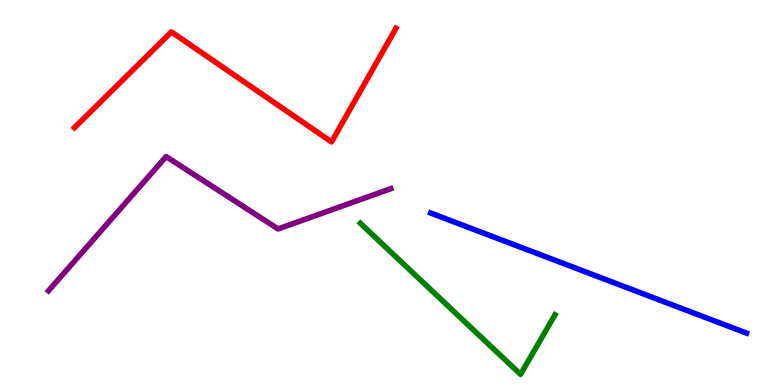[{'lines': ['blue', 'red'], 'intersections': []}, {'lines': ['green', 'red'], 'intersections': []}, {'lines': ['purple', 'red'], 'intersections': []}, {'lines': ['blue', 'green'], 'intersections': []}, {'lines': ['blue', 'purple'], 'intersections': []}, {'lines': ['green', 'purple'], 'intersections': []}]